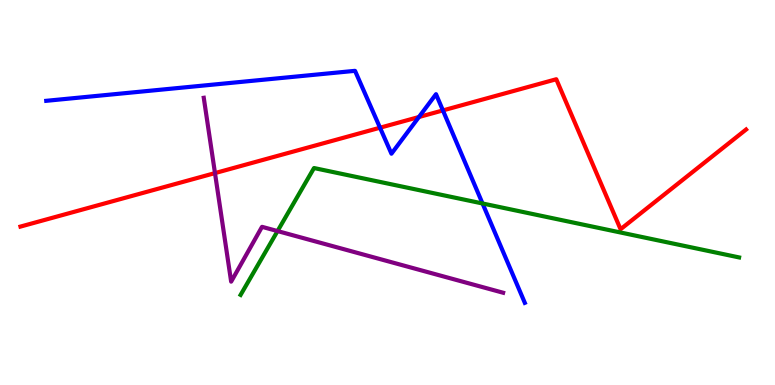[{'lines': ['blue', 'red'], 'intersections': [{'x': 4.9, 'y': 6.68}, {'x': 5.41, 'y': 6.96}, {'x': 5.72, 'y': 7.13}]}, {'lines': ['green', 'red'], 'intersections': []}, {'lines': ['purple', 'red'], 'intersections': [{'x': 2.77, 'y': 5.5}]}, {'lines': ['blue', 'green'], 'intersections': [{'x': 6.23, 'y': 4.71}]}, {'lines': ['blue', 'purple'], 'intersections': []}, {'lines': ['green', 'purple'], 'intersections': [{'x': 3.58, 'y': 4.0}]}]